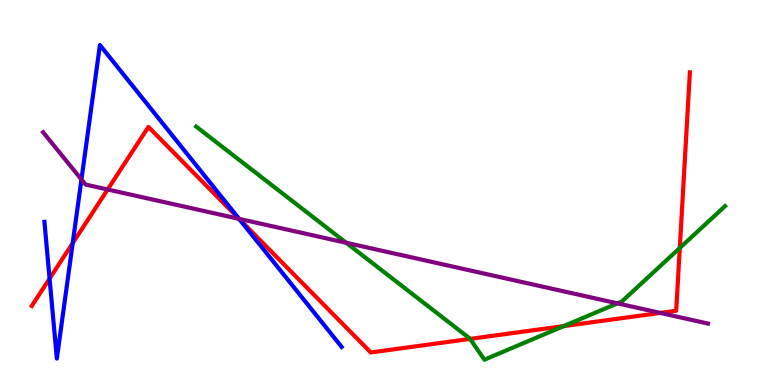[{'lines': ['blue', 'red'], 'intersections': [{'x': 0.64, 'y': 2.76}, {'x': 0.938, 'y': 3.69}, {'x': 3.09, 'y': 4.31}]}, {'lines': ['green', 'red'], 'intersections': [{'x': 6.07, 'y': 1.2}, {'x': 7.27, 'y': 1.53}, {'x': 8.77, 'y': 3.56}]}, {'lines': ['purple', 'red'], 'intersections': [{'x': 1.39, 'y': 5.08}, {'x': 3.08, 'y': 4.32}, {'x': 8.52, 'y': 1.87}]}, {'lines': ['blue', 'green'], 'intersections': []}, {'lines': ['blue', 'purple'], 'intersections': [{'x': 1.05, 'y': 5.34}, {'x': 3.09, 'y': 4.32}]}, {'lines': ['green', 'purple'], 'intersections': [{'x': 4.47, 'y': 3.69}, {'x': 7.97, 'y': 2.12}]}]